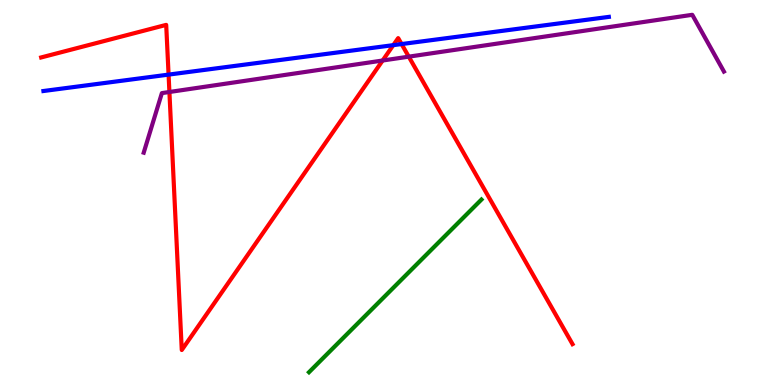[{'lines': ['blue', 'red'], 'intersections': [{'x': 2.18, 'y': 8.06}, {'x': 5.07, 'y': 8.83}, {'x': 5.18, 'y': 8.86}]}, {'lines': ['green', 'red'], 'intersections': []}, {'lines': ['purple', 'red'], 'intersections': [{'x': 2.19, 'y': 7.61}, {'x': 4.94, 'y': 8.43}, {'x': 5.27, 'y': 8.53}]}, {'lines': ['blue', 'green'], 'intersections': []}, {'lines': ['blue', 'purple'], 'intersections': []}, {'lines': ['green', 'purple'], 'intersections': []}]